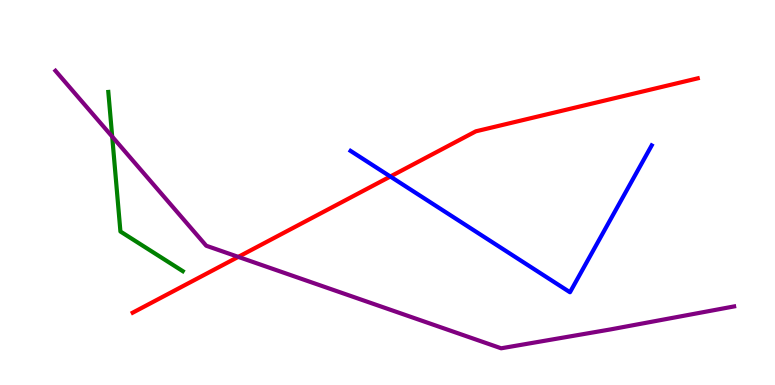[{'lines': ['blue', 'red'], 'intersections': [{'x': 5.04, 'y': 5.42}]}, {'lines': ['green', 'red'], 'intersections': []}, {'lines': ['purple', 'red'], 'intersections': [{'x': 3.07, 'y': 3.33}]}, {'lines': ['blue', 'green'], 'intersections': []}, {'lines': ['blue', 'purple'], 'intersections': []}, {'lines': ['green', 'purple'], 'intersections': [{'x': 1.45, 'y': 6.45}]}]